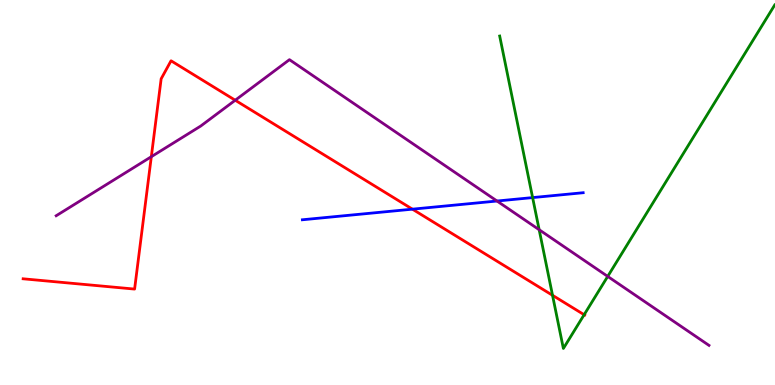[{'lines': ['blue', 'red'], 'intersections': [{'x': 5.32, 'y': 4.57}]}, {'lines': ['green', 'red'], 'intersections': [{'x': 7.13, 'y': 2.33}, {'x': 7.54, 'y': 1.83}]}, {'lines': ['purple', 'red'], 'intersections': [{'x': 1.95, 'y': 5.93}, {'x': 3.04, 'y': 7.4}]}, {'lines': ['blue', 'green'], 'intersections': [{'x': 6.87, 'y': 4.87}]}, {'lines': ['blue', 'purple'], 'intersections': [{'x': 6.41, 'y': 4.78}]}, {'lines': ['green', 'purple'], 'intersections': [{'x': 6.96, 'y': 4.03}, {'x': 7.84, 'y': 2.82}]}]